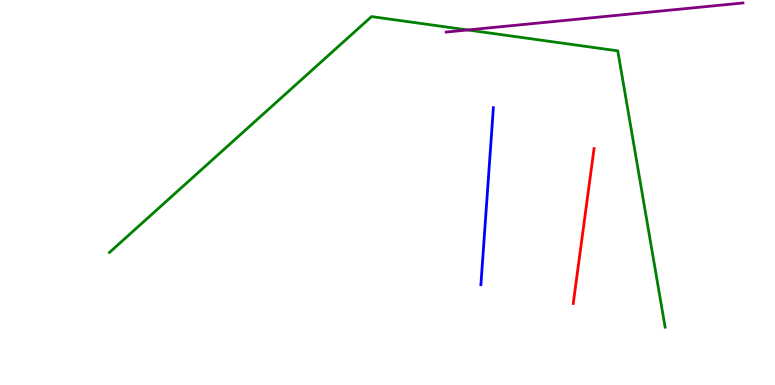[{'lines': ['blue', 'red'], 'intersections': []}, {'lines': ['green', 'red'], 'intersections': []}, {'lines': ['purple', 'red'], 'intersections': []}, {'lines': ['blue', 'green'], 'intersections': []}, {'lines': ['blue', 'purple'], 'intersections': []}, {'lines': ['green', 'purple'], 'intersections': [{'x': 6.03, 'y': 9.22}]}]